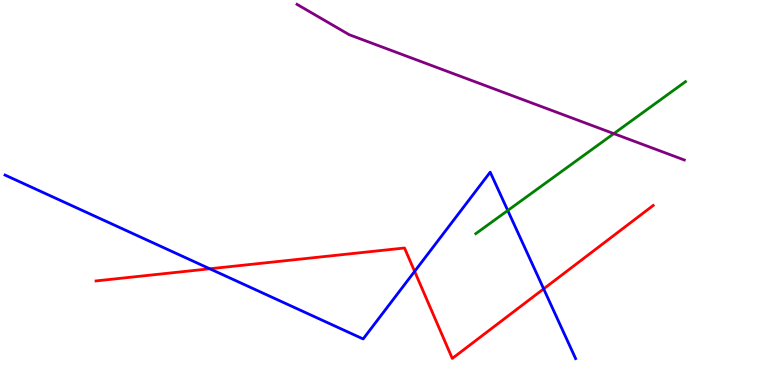[{'lines': ['blue', 'red'], 'intersections': [{'x': 2.71, 'y': 3.02}, {'x': 5.35, 'y': 2.95}, {'x': 7.02, 'y': 2.5}]}, {'lines': ['green', 'red'], 'intersections': []}, {'lines': ['purple', 'red'], 'intersections': []}, {'lines': ['blue', 'green'], 'intersections': [{'x': 6.55, 'y': 4.53}]}, {'lines': ['blue', 'purple'], 'intersections': []}, {'lines': ['green', 'purple'], 'intersections': [{'x': 7.92, 'y': 6.53}]}]